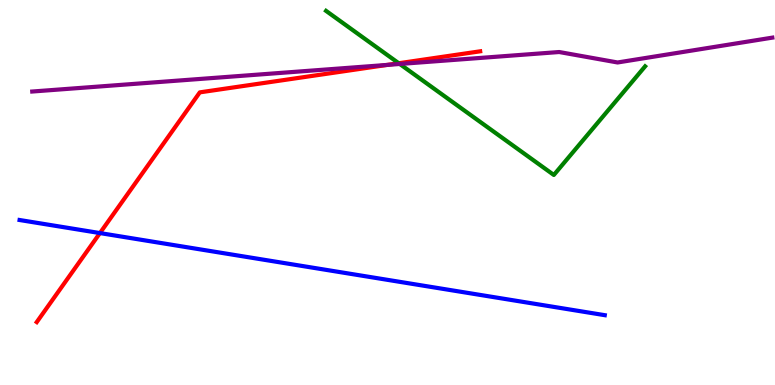[{'lines': ['blue', 'red'], 'intersections': [{'x': 1.29, 'y': 3.95}]}, {'lines': ['green', 'red'], 'intersections': [{'x': 5.14, 'y': 8.36}]}, {'lines': ['purple', 'red'], 'intersections': [{'x': 5.0, 'y': 8.31}]}, {'lines': ['blue', 'green'], 'intersections': []}, {'lines': ['blue', 'purple'], 'intersections': []}, {'lines': ['green', 'purple'], 'intersections': [{'x': 5.16, 'y': 8.34}]}]